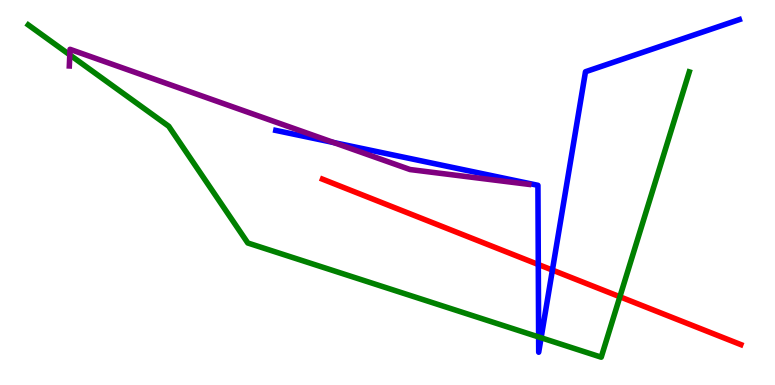[{'lines': ['blue', 'red'], 'intersections': [{'x': 6.95, 'y': 3.13}, {'x': 7.13, 'y': 2.98}]}, {'lines': ['green', 'red'], 'intersections': [{'x': 8.0, 'y': 2.29}]}, {'lines': ['purple', 'red'], 'intersections': []}, {'lines': ['blue', 'green'], 'intersections': [{'x': 6.95, 'y': 1.25}, {'x': 6.98, 'y': 1.23}]}, {'lines': ['blue', 'purple'], 'intersections': [{'x': 4.31, 'y': 6.3}]}, {'lines': ['green', 'purple'], 'intersections': [{'x': 0.901, 'y': 8.57}]}]